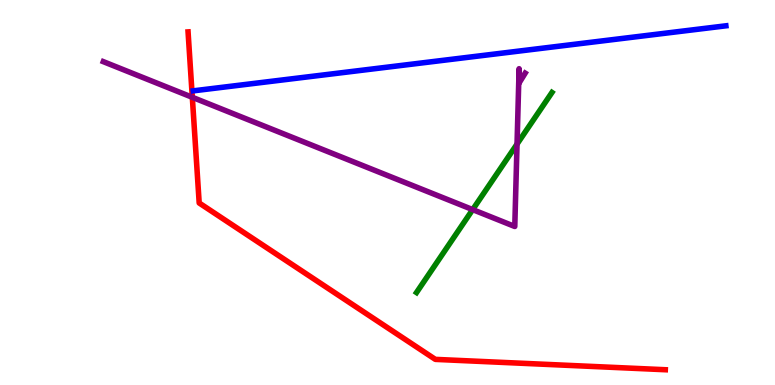[{'lines': ['blue', 'red'], 'intersections': []}, {'lines': ['green', 'red'], 'intersections': []}, {'lines': ['purple', 'red'], 'intersections': [{'x': 2.48, 'y': 7.47}]}, {'lines': ['blue', 'green'], 'intersections': []}, {'lines': ['blue', 'purple'], 'intersections': []}, {'lines': ['green', 'purple'], 'intersections': [{'x': 6.1, 'y': 4.56}, {'x': 6.67, 'y': 6.26}]}]